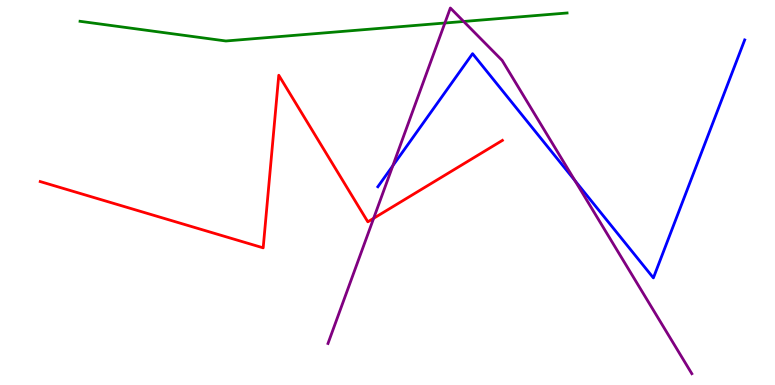[{'lines': ['blue', 'red'], 'intersections': []}, {'lines': ['green', 'red'], 'intersections': []}, {'lines': ['purple', 'red'], 'intersections': [{'x': 4.82, 'y': 4.33}]}, {'lines': ['blue', 'green'], 'intersections': []}, {'lines': ['blue', 'purple'], 'intersections': [{'x': 5.07, 'y': 5.7}, {'x': 7.42, 'y': 5.31}]}, {'lines': ['green', 'purple'], 'intersections': [{'x': 5.74, 'y': 9.4}, {'x': 5.98, 'y': 9.44}]}]